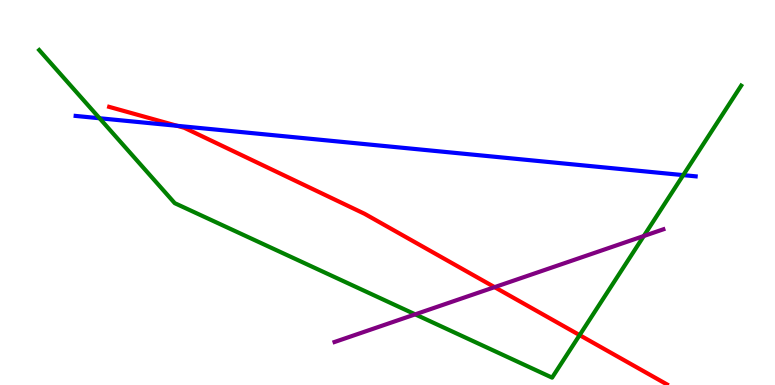[{'lines': ['blue', 'red'], 'intersections': [{'x': 2.29, 'y': 6.73}]}, {'lines': ['green', 'red'], 'intersections': [{'x': 7.48, 'y': 1.3}]}, {'lines': ['purple', 'red'], 'intersections': [{'x': 6.38, 'y': 2.54}]}, {'lines': ['blue', 'green'], 'intersections': [{'x': 1.28, 'y': 6.93}, {'x': 8.82, 'y': 5.45}]}, {'lines': ['blue', 'purple'], 'intersections': []}, {'lines': ['green', 'purple'], 'intersections': [{'x': 5.36, 'y': 1.84}, {'x': 8.31, 'y': 3.87}]}]